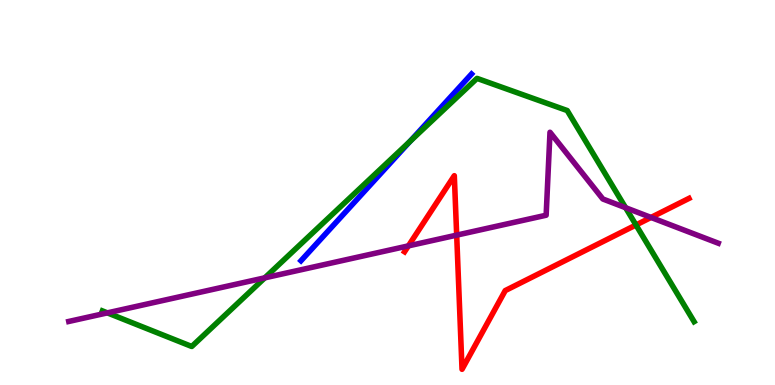[{'lines': ['blue', 'red'], 'intersections': []}, {'lines': ['green', 'red'], 'intersections': [{'x': 8.21, 'y': 4.16}]}, {'lines': ['purple', 'red'], 'intersections': [{'x': 5.27, 'y': 3.61}, {'x': 5.89, 'y': 3.89}, {'x': 8.4, 'y': 4.35}]}, {'lines': ['blue', 'green'], 'intersections': [{'x': 5.29, 'y': 6.33}]}, {'lines': ['blue', 'purple'], 'intersections': []}, {'lines': ['green', 'purple'], 'intersections': [{'x': 1.39, 'y': 1.87}, {'x': 3.42, 'y': 2.78}, {'x': 8.07, 'y': 4.6}]}]